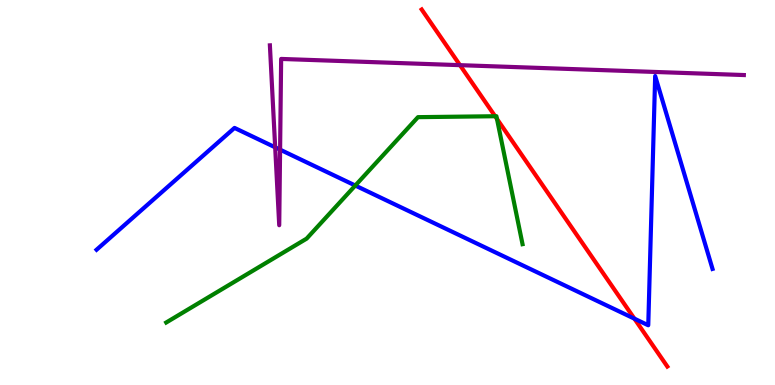[{'lines': ['blue', 'red'], 'intersections': [{'x': 8.19, 'y': 1.72}]}, {'lines': ['green', 'red'], 'intersections': [{'x': 6.39, 'y': 6.98}, {'x': 6.41, 'y': 6.91}]}, {'lines': ['purple', 'red'], 'intersections': [{'x': 5.94, 'y': 8.31}]}, {'lines': ['blue', 'green'], 'intersections': [{'x': 4.58, 'y': 5.18}]}, {'lines': ['blue', 'purple'], 'intersections': [{'x': 3.55, 'y': 6.17}, {'x': 3.61, 'y': 6.11}]}, {'lines': ['green', 'purple'], 'intersections': []}]